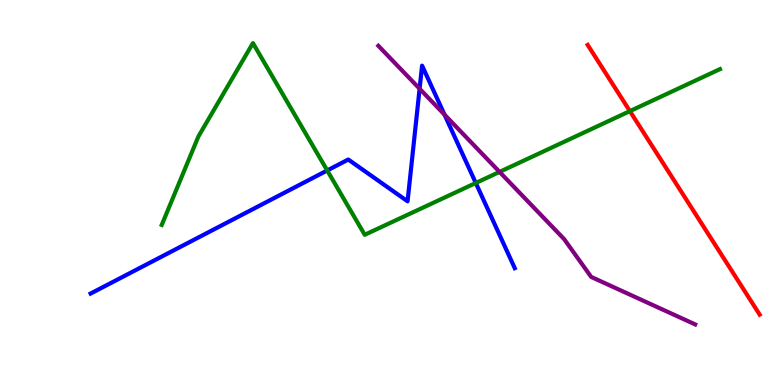[{'lines': ['blue', 'red'], 'intersections': []}, {'lines': ['green', 'red'], 'intersections': [{'x': 8.13, 'y': 7.11}]}, {'lines': ['purple', 'red'], 'intersections': []}, {'lines': ['blue', 'green'], 'intersections': [{'x': 4.22, 'y': 5.57}, {'x': 6.14, 'y': 5.25}]}, {'lines': ['blue', 'purple'], 'intersections': [{'x': 5.41, 'y': 7.7}, {'x': 5.74, 'y': 7.02}]}, {'lines': ['green', 'purple'], 'intersections': [{'x': 6.45, 'y': 5.53}]}]